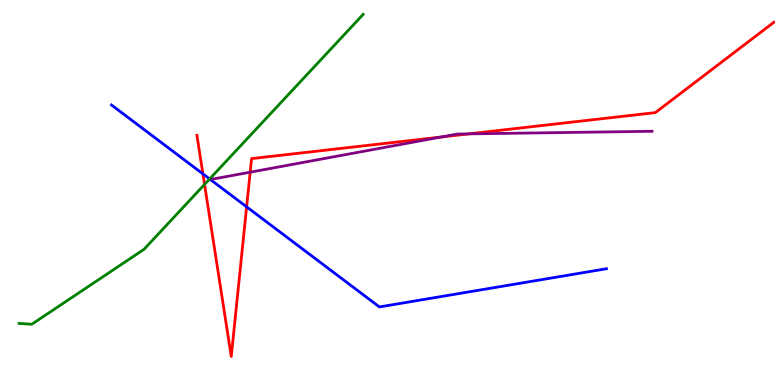[{'lines': ['blue', 'red'], 'intersections': [{'x': 2.62, 'y': 5.48}, {'x': 3.18, 'y': 4.63}]}, {'lines': ['green', 'red'], 'intersections': [{'x': 2.64, 'y': 5.21}]}, {'lines': ['purple', 'red'], 'intersections': [{'x': 3.23, 'y': 5.53}, {'x': 5.69, 'y': 6.44}, {'x': 6.05, 'y': 6.52}]}, {'lines': ['blue', 'green'], 'intersections': [{'x': 2.71, 'y': 5.35}]}, {'lines': ['blue', 'purple'], 'intersections': []}, {'lines': ['green', 'purple'], 'intersections': []}]